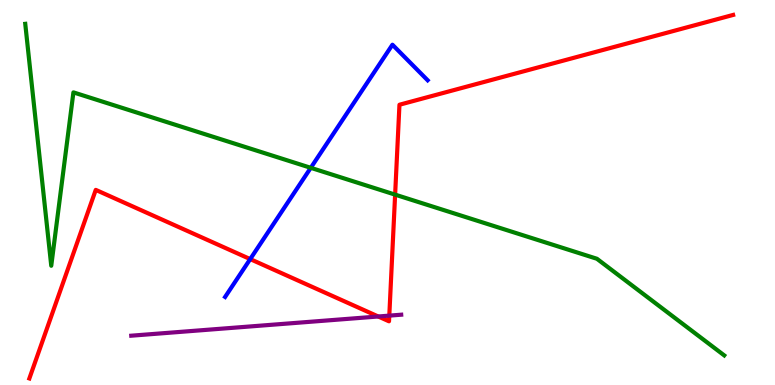[{'lines': ['blue', 'red'], 'intersections': [{'x': 3.23, 'y': 3.27}]}, {'lines': ['green', 'red'], 'intersections': [{'x': 5.1, 'y': 4.94}]}, {'lines': ['purple', 'red'], 'intersections': [{'x': 4.88, 'y': 1.78}, {'x': 5.02, 'y': 1.8}]}, {'lines': ['blue', 'green'], 'intersections': [{'x': 4.01, 'y': 5.64}]}, {'lines': ['blue', 'purple'], 'intersections': []}, {'lines': ['green', 'purple'], 'intersections': []}]